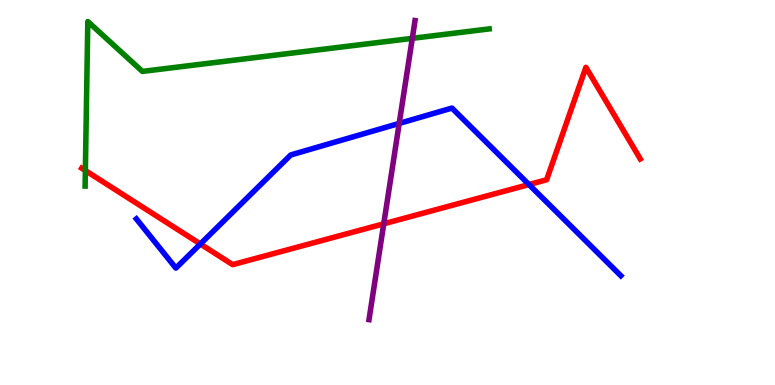[{'lines': ['blue', 'red'], 'intersections': [{'x': 2.59, 'y': 3.66}, {'x': 6.83, 'y': 5.21}]}, {'lines': ['green', 'red'], 'intersections': [{'x': 1.1, 'y': 5.57}]}, {'lines': ['purple', 'red'], 'intersections': [{'x': 4.95, 'y': 4.19}]}, {'lines': ['blue', 'green'], 'intersections': []}, {'lines': ['blue', 'purple'], 'intersections': [{'x': 5.15, 'y': 6.79}]}, {'lines': ['green', 'purple'], 'intersections': [{'x': 5.32, 'y': 9.0}]}]